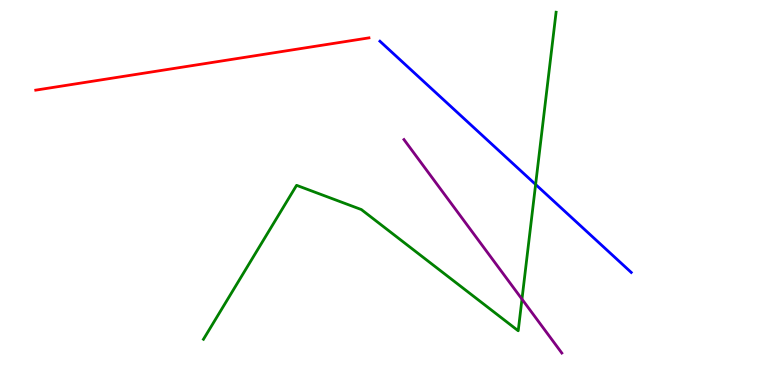[{'lines': ['blue', 'red'], 'intersections': []}, {'lines': ['green', 'red'], 'intersections': []}, {'lines': ['purple', 'red'], 'intersections': []}, {'lines': ['blue', 'green'], 'intersections': [{'x': 6.91, 'y': 5.21}]}, {'lines': ['blue', 'purple'], 'intersections': []}, {'lines': ['green', 'purple'], 'intersections': [{'x': 6.74, 'y': 2.23}]}]